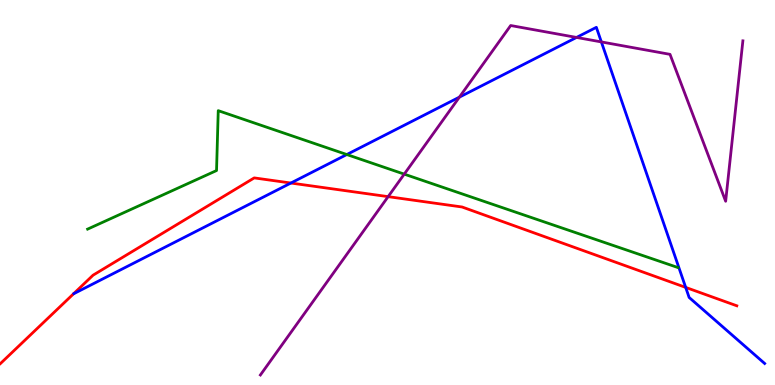[{'lines': ['blue', 'red'], 'intersections': [{'x': 3.75, 'y': 5.25}, {'x': 8.85, 'y': 2.53}]}, {'lines': ['green', 'red'], 'intersections': []}, {'lines': ['purple', 'red'], 'intersections': [{'x': 5.01, 'y': 4.89}]}, {'lines': ['blue', 'green'], 'intersections': [{'x': 4.47, 'y': 5.99}]}, {'lines': ['blue', 'purple'], 'intersections': [{'x': 5.93, 'y': 7.48}, {'x': 7.44, 'y': 9.03}, {'x': 7.76, 'y': 8.91}]}, {'lines': ['green', 'purple'], 'intersections': [{'x': 5.22, 'y': 5.48}]}]